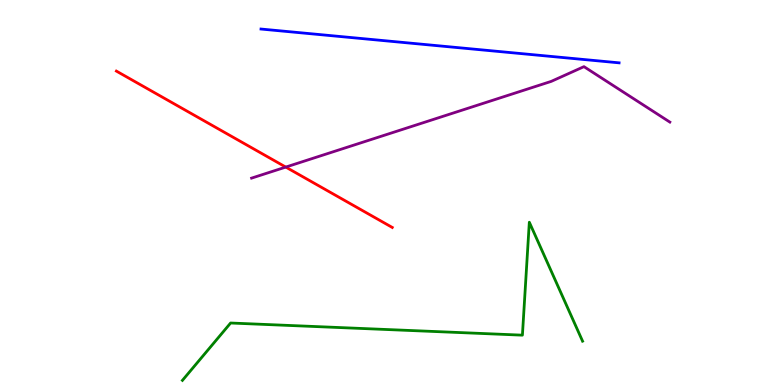[{'lines': ['blue', 'red'], 'intersections': []}, {'lines': ['green', 'red'], 'intersections': []}, {'lines': ['purple', 'red'], 'intersections': [{'x': 3.69, 'y': 5.66}]}, {'lines': ['blue', 'green'], 'intersections': []}, {'lines': ['blue', 'purple'], 'intersections': []}, {'lines': ['green', 'purple'], 'intersections': []}]